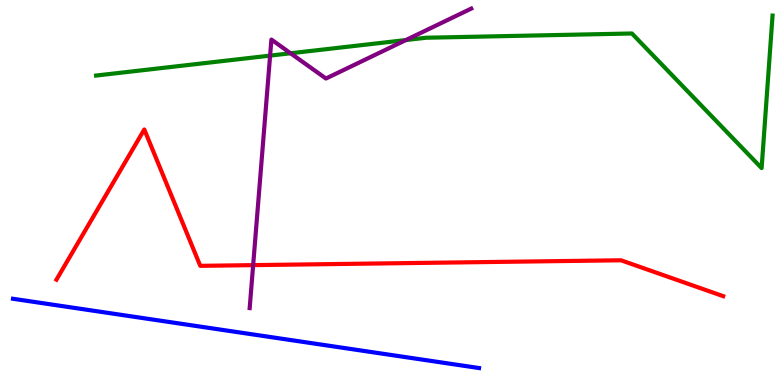[{'lines': ['blue', 'red'], 'intersections': []}, {'lines': ['green', 'red'], 'intersections': []}, {'lines': ['purple', 'red'], 'intersections': [{'x': 3.27, 'y': 3.11}]}, {'lines': ['blue', 'green'], 'intersections': []}, {'lines': ['blue', 'purple'], 'intersections': []}, {'lines': ['green', 'purple'], 'intersections': [{'x': 3.49, 'y': 8.56}, {'x': 3.75, 'y': 8.62}, {'x': 5.24, 'y': 8.96}]}]